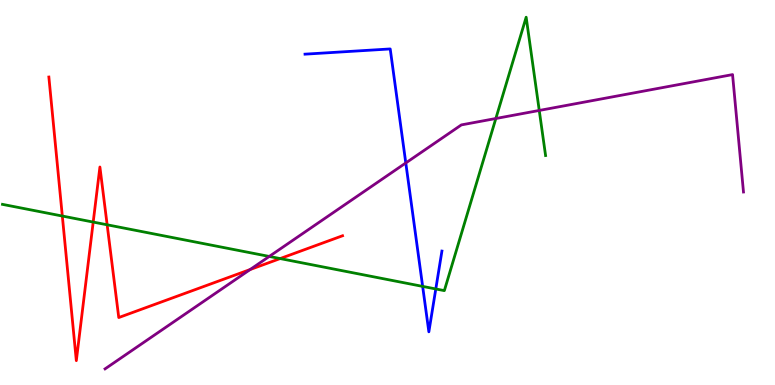[{'lines': ['blue', 'red'], 'intersections': []}, {'lines': ['green', 'red'], 'intersections': [{'x': 0.804, 'y': 4.39}, {'x': 1.2, 'y': 4.23}, {'x': 1.38, 'y': 4.16}, {'x': 3.61, 'y': 3.28}]}, {'lines': ['purple', 'red'], 'intersections': [{'x': 3.23, 'y': 3.0}]}, {'lines': ['blue', 'green'], 'intersections': [{'x': 5.45, 'y': 2.56}, {'x': 5.62, 'y': 2.49}]}, {'lines': ['blue', 'purple'], 'intersections': [{'x': 5.24, 'y': 5.77}]}, {'lines': ['green', 'purple'], 'intersections': [{'x': 3.47, 'y': 3.34}, {'x': 6.4, 'y': 6.92}, {'x': 6.96, 'y': 7.13}]}]